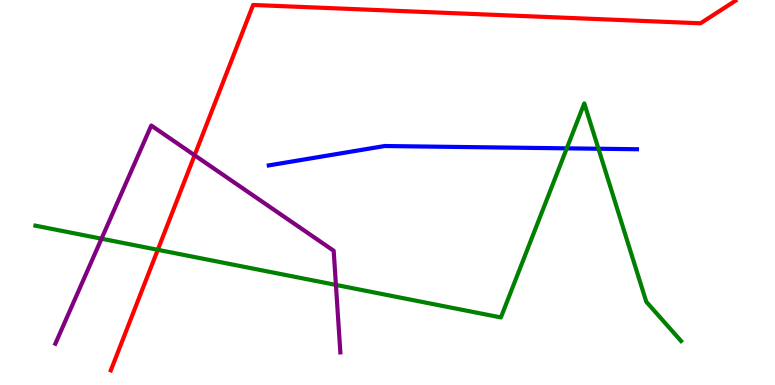[{'lines': ['blue', 'red'], 'intersections': []}, {'lines': ['green', 'red'], 'intersections': [{'x': 2.04, 'y': 3.51}]}, {'lines': ['purple', 'red'], 'intersections': [{'x': 2.51, 'y': 5.97}]}, {'lines': ['blue', 'green'], 'intersections': [{'x': 7.31, 'y': 6.15}, {'x': 7.72, 'y': 6.14}]}, {'lines': ['blue', 'purple'], 'intersections': []}, {'lines': ['green', 'purple'], 'intersections': [{'x': 1.31, 'y': 3.8}, {'x': 4.33, 'y': 2.6}]}]